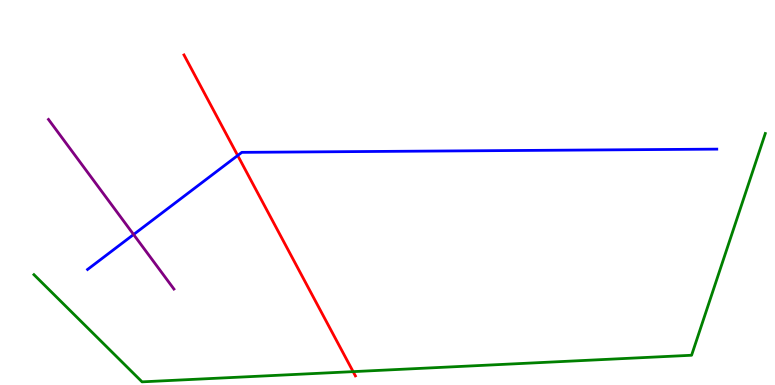[{'lines': ['blue', 'red'], 'intersections': [{'x': 3.07, 'y': 5.96}]}, {'lines': ['green', 'red'], 'intersections': [{'x': 4.56, 'y': 0.347}]}, {'lines': ['purple', 'red'], 'intersections': []}, {'lines': ['blue', 'green'], 'intersections': []}, {'lines': ['blue', 'purple'], 'intersections': [{'x': 1.72, 'y': 3.91}]}, {'lines': ['green', 'purple'], 'intersections': []}]